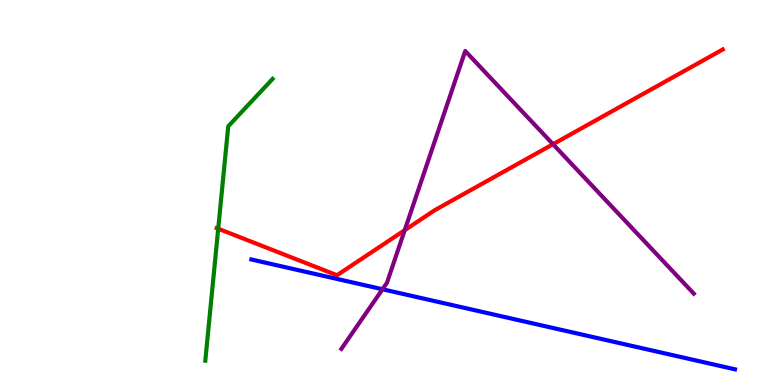[{'lines': ['blue', 'red'], 'intersections': []}, {'lines': ['green', 'red'], 'intersections': [{'x': 2.82, 'y': 4.06}]}, {'lines': ['purple', 'red'], 'intersections': [{'x': 5.22, 'y': 4.02}, {'x': 7.14, 'y': 6.25}]}, {'lines': ['blue', 'green'], 'intersections': []}, {'lines': ['blue', 'purple'], 'intersections': [{'x': 4.94, 'y': 2.49}]}, {'lines': ['green', 'purple'], 'intersections': []}]